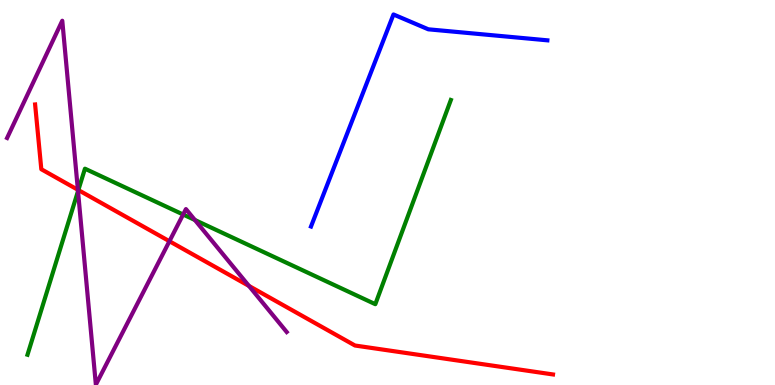[{'lines': ['blue', 'red'], 'intersections': []}, {'lines': ['green', 'red'], 'intersections': [{'x': 1.01, 'y': 5.06}]}, {'lines': ['purple', 'red'], 'intersections': [{'x': 1.0, 'y': 5.07}, {'x': 2.19, 'y': 3.73}, {'x': 3.21, 'y': 2.57}]}, {'lines': ['blue', 'green'], 'intersections': []}, {'lines': ['blue', 'purple'], 'intersections': []}, {'lines': ['green', 'purple'], 'intersections': [{'x': 1.01, 'y': 5.03}, {'x': 2.36, 'y': 4.43}, {'x': 2.51, 'y': 4.29}]}]